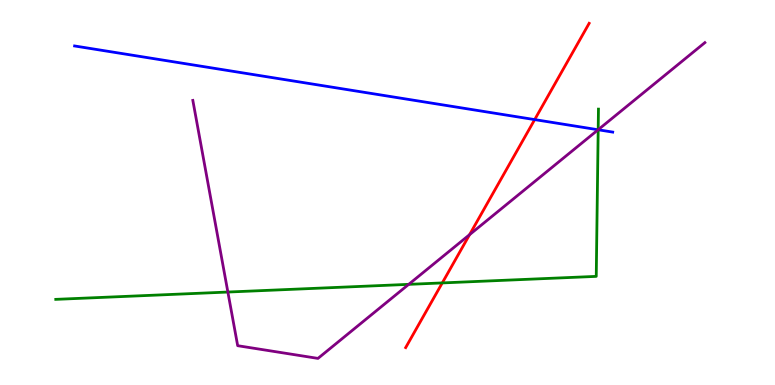[{'lines': ['blue', 'red'], 'intersections': [{'x': 6.9, 'y': 6.89}]}, {'lines': ['green', 'red'], 'intersections': [{'x': 5.71, 'y': 2.65}]}, {'lines': ['purple', 'red'], 'intersections': [{'x': 6.06, 'y': 3.9}]}, {'lines': ['blue', 'green'], 'intersections': [{'x': 7.72, 'y': 6.63}]}, {'lines': ['blue', 'purple'], 'intersections': [{'x': 7.72, 'y': 6.63}]}, {'lines': ['green', 'purple'], 'intersections': [{'x': 2.94, 'y': 2.41}, {'x': 5.27, 'y': 2.61}, {'x': 7.72, 'y': 6.63}]}]